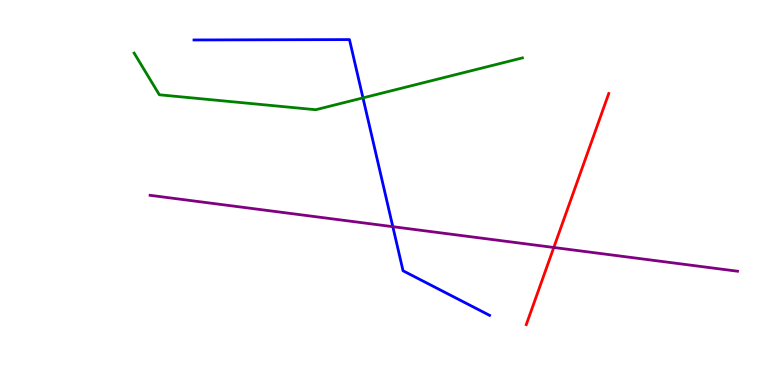[{'lines': ['blue', 'red'], 'intersections': []}, {'lines': ['green', 'red'], 'intersections': []}, {'lines': ['purple', 'red'], 'intersections': [{'x': 7.15, 'y': 3.57}]}, {'lines': ['blue', 'green'], 'intersections': [{'x': 4.68, 'y': 7.46}]}, {'lines': ['blue', 'purple'], 'intersections': [{'x': 5.07, 'y': 4.11}]}, {'lines': ['green', 'purple'], 'intersections': []}]